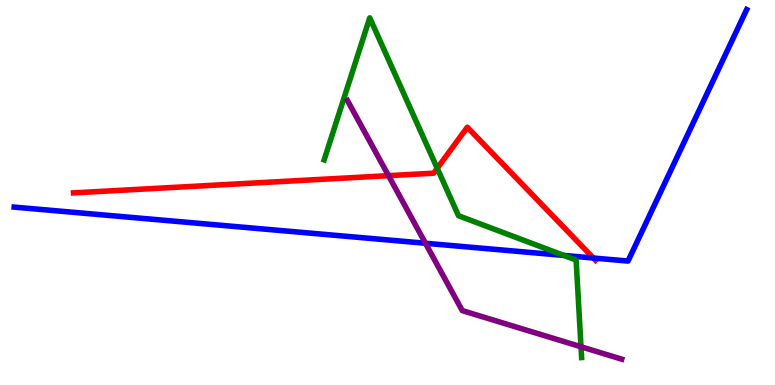[{'lines': ['blue', 'red'], 'intersections': [{'x': 7.66, 'y': 3.3}]}, {'lines': ['green', 'red'], 'intersections': [{'x': 5.64, 'y': 5.63}]}, {'lines': ['purple', 'red'], 'intersections': [{'x': 5.01, 'y': 5.44}]}, {'lines': ['blue', 'green'], 'intersections': [{'x': 7.27, 'y': 3.37}]}, {'lines': ['blue', 'purple'], 'intersections': [{'x': 5.49, 'y': 3.68}]}, {'lines': ['green', 'purple'], 'intersections': [{'x': 7.5, 'y': 0.993}]}]